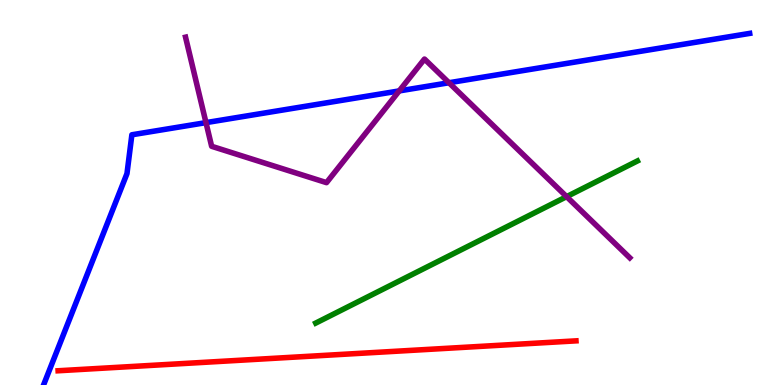[{'lines': ['blue', 'red'], 'intersections': []}, {'lines': ['green', 'red'], 'intersections': []}, {'lines': ['purple', 'red'], 'intersections': []}, {'lines': ['blue', 'green'], 'intersections': []}, {'lines': ['blue', 'purple'], 'intersections': [{'x': 2.66, 'y': 6.81}, {'x': 5.15, 'y': 7.64}, {'x': 5.79, 'y': 7.85}]}, {'lines': ['green', 'purple'], 'intersections': [{'x': 7.31, 'y': 4.89}]}]